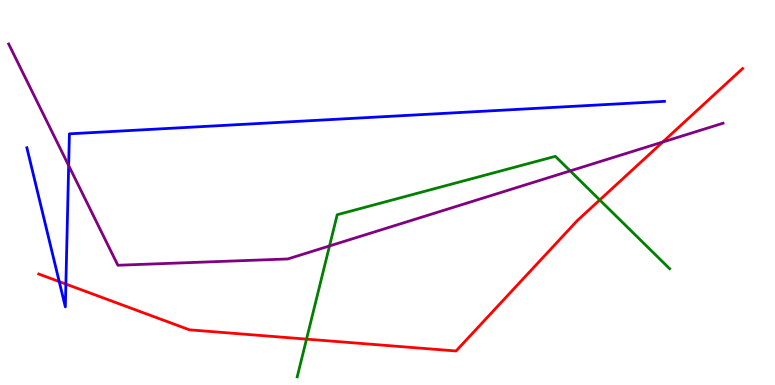[{'lines': ['blue', 'red'], 'intersections': [{'x': 0.764, 'y': 2.69}, {'x': 0.85, 'y': 2.62}]}, {'lines': ['green', 'red'], 'intersections': [{'x': 3.96, 'y': 1.19}, {'x': 7.74, 'y': 4.81}]}, {'lines': ['purple', 'red'], 'intersections': [{'x': 8.55, 'y': 6.31}]}, {'lines': ['blue', 'green'], 'intersections': []}, {'lines': ['blue', 'purple'], 'intersections': [{'x': 0.886, 'y': 5.7}]}, {'lines': ['green', 'purple'], 'intersections': [{'x': 4.25, 'y': 3.61}, {'x': 7.36, 'y': 5.56}]}]